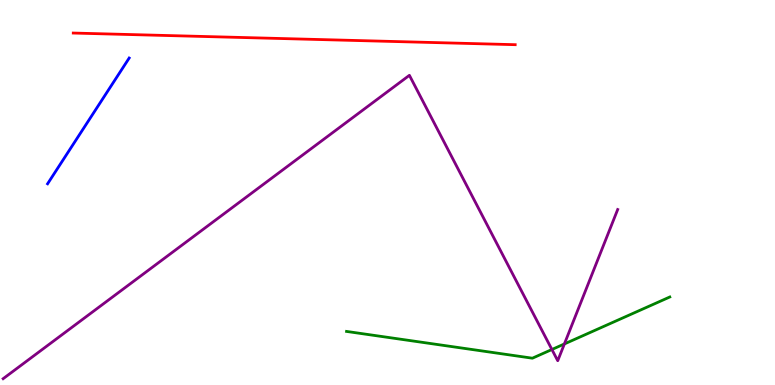[{'lines': ['blue', 'red'], 'intersections': []}, {'lines': ['green', 'red'], 'intersections': []}, {'lines': ['purple', 'red'], 'intersections': []}, {'lines': ['blue', 'green'], 'intersections': []}, {'lines': ['blue', 'purple'], 'intersections': []}, {'lines': ['green', 'purple'], 'intersections': [{'x': 7.12, 'y': 0.922}, {'x': 7.28, 'y': 1.07}]}]